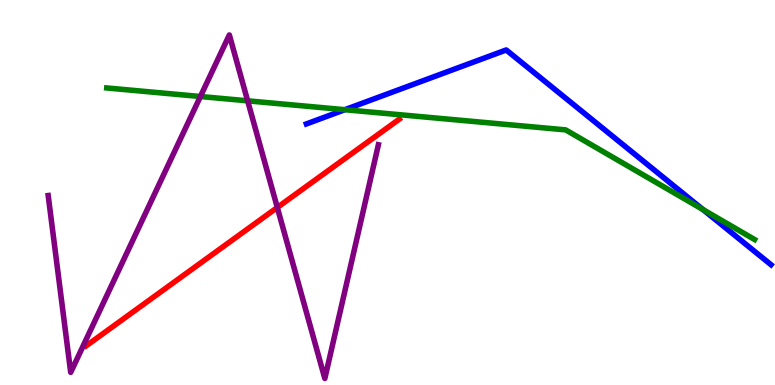[{'lines': ['blue', 'red'], 'intersections': []}, {'lines': ['green', 'red'], 'intersections': []}, {'lines': ['purple', 'red'], 'intersections': [{'x': 3.58, 'y': 4.61}]}, {'lines': ['blue', 'green'], 'intersections': [{'x': 4.45, 'y': 7.15}, {'x': 9.07, 'y': 4.55}]}, {'lines': ['blue', 'purple'], 'intersections': []}, {'lines': ['green', 'purple'], 'intersections': [{'x': 2.59, 'y': 7.49}, {'x': 3.2, 'y': 7.38}]}]